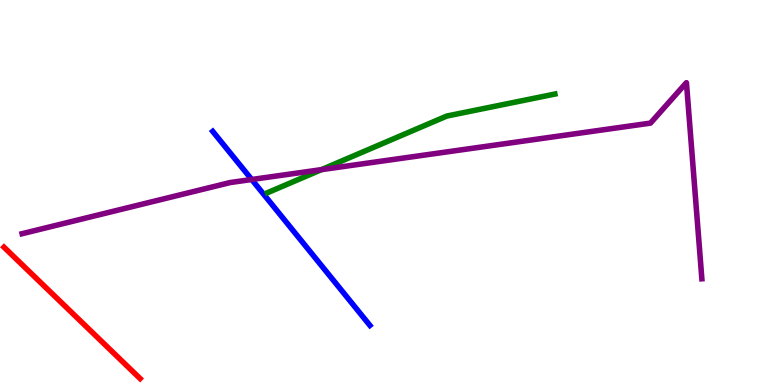[{'lines': ['blue', 'red'], 'intersections': []}, {'lines': ['green', 'red'], 'intersections': []}, {'lines': ['purple', 'red'], 'intersections': []}, {'lines': ['blue', 'green'], 'intersections': []}, {'lines': ['blue', 'purple'], 'intersections': [{'x': 3.25, 'y': 5.34}]}, {'lines': ['green', 'purple'], 'intersections': [{'x': 4.15, 'y': 5.59}]}]